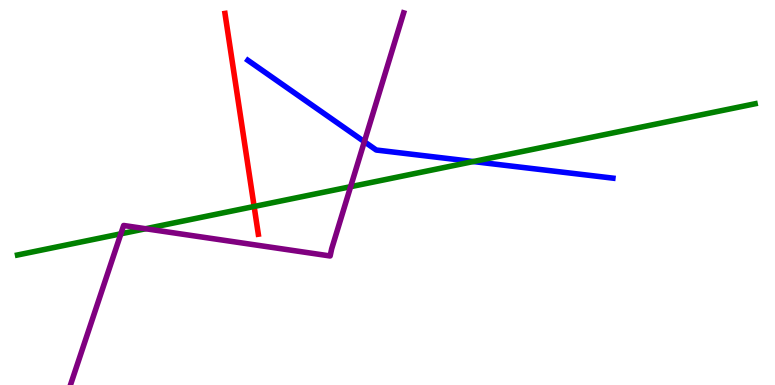[{'lines': ['blue', 'red'], 'intersections': []}, {'lines': ['green', 'red'], 'intersections': [{'x': 3.28, 'y': 4.64}]}, {'lines': ['purple', 'red'], 'intersections': []}, {'lines': ['blue', 'green'], 'intersections': [{'x': 6.11, 'y': 5.8}]}, {'lines': ['blue', 'purple'], 'intersections': [{'x': 4.7, 'y': 6.32}]}, {'lines': ['green', 'purple'], 'intersections': [{'x': 1.56, 'y': 3.93}, {'x': 1.88, 'y': 4.06}, {'x': 4.52, 'y': 5.15}]}]